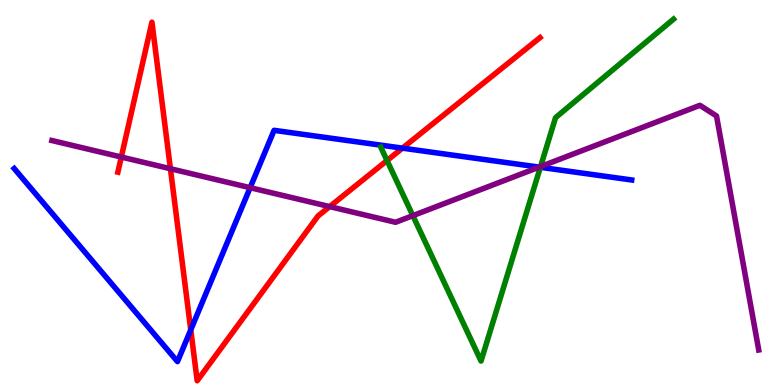[{'lines': ['blue', 'red'], 'intersections': [{'x': 2.46, 'y': 1.43}, {'x': 5.19, 'y': 6.15}]}, {'lines': ['green', 'red'], 'intersections': [{'x': 4.99, 'y': 5.83}]}, {'lines': ['purple', 'red'], 'intersections': [{'x': 1.57, 'y': 5.92}, {'x': 2.2, 'y': 5.62}, {'x': 4.25, 'y': 4.63}]}, {'lines': ['blue', 'green'], 'intersections': [{'x': 6.97, 'y': 5.65}]}, {'lines': ['blue', 'purple'], 'intersections': [{'x': 3.23, 'y': 5.13}, {'x': 6.96, 'y': 5.66}]}, {'lines': ['green', 'purple'], 'intersections': [{'x': 5.33, 'y': 4.4}, {'x': 6.98, 'y': 5.67}]}]